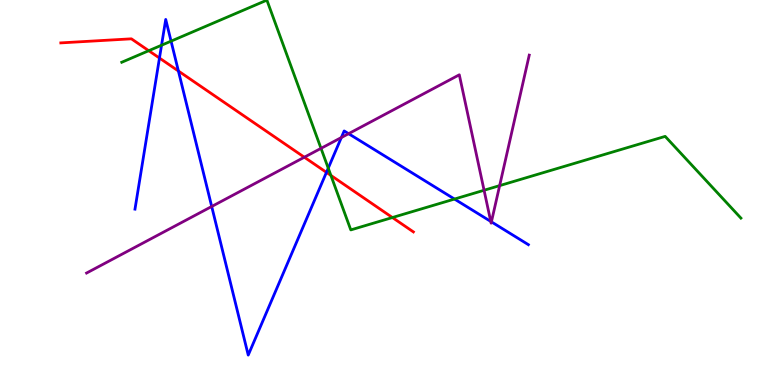[{'lines': ['blue', 'red'], 'intersections': [{'x': 2.06, 'y': 8.49}, {'x': 2.3, 'y': 8.16}, {'x': 4.21, 'y': 5.52}]}, {'lines': ['green', 'red'], 'intersections': [{'x': 1.92, 'y': 8.68}, {'x': 4.27, 'y': 5.44}, {'x': 5.06, 'y': 4.35}]}, {'lines': ['purple', 'red'], 'intersections': [{'x': 3.93, 'y': 5.92}]}, {'lines': ['blue', 'green'], 'intersections': [{'x': 2.08, 'y': 8.83}, {'x': 2.21, 'y': 8.93}, {'x': 4.24, 'y': 5.63}, {'x': 5.86, 'y': 4.83}]}, {'lines': ['blue', 'purple'], 'intersections': [{'x': 2.73, 'y': 4.64}, {'x': 4.4, 'y': 6.43}, {'x': 4.5, 'y': 6.53}, {'x': 6.33, 'y': 4.25}, {'x': 6.34, 'y': 4.24}]}, {'lines': ['green', 'purple'], 'intersections': [{'x': 4.14, 'y': 6.15}, {'x': 6.25, 'y': 5.06}, {'x': 6.45, 'y': 5.18}]}]